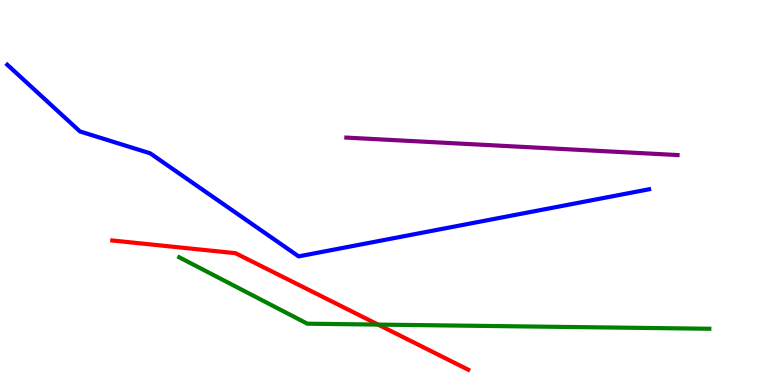[{'lines': ['blue', 'red'], 'intersections': []}, {'lines': ['green', 'red'], 'intersections': [{'x': 4.88, 'y': 1.57}]}, {'lines': ['purple', 'red'], 'intersections': []}, {'lines': ['blue', 'green'], 'intersections': []}, {'lines': ['blue', 'purple'], 'intersections': []}, {'lines': ['green', 'purple'], 'intersections': []}]